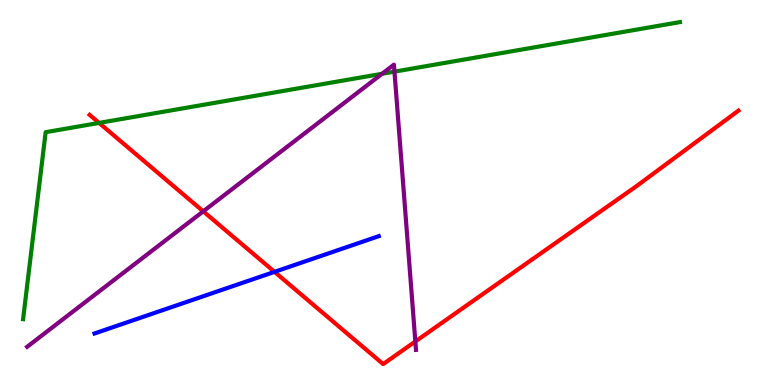[{'lines': ['blue', 'red'], 'intersections': [{'x': 3.54, 'y': 2.94}]}, {'lines': ['green', 'red'], 'intersections': [{'x': 1.28, 'y': 6.81}]}, {'lines': ['purple', 'red'], 'intersections': [{'x': 2.62, 'y': 4.51}, {'x': 5.36, 'y': 1.13}]}, {'lines': ['blue', 'green'], 'intersections': []}, {'lines': ['blue', 'purple'], 'intersections': []}, {'lines': ['green', 'purple'], 'intersections': [{'x': 4.93, 'y': 8.08}, {'x': 5.09, 'y': 8.14}]}]